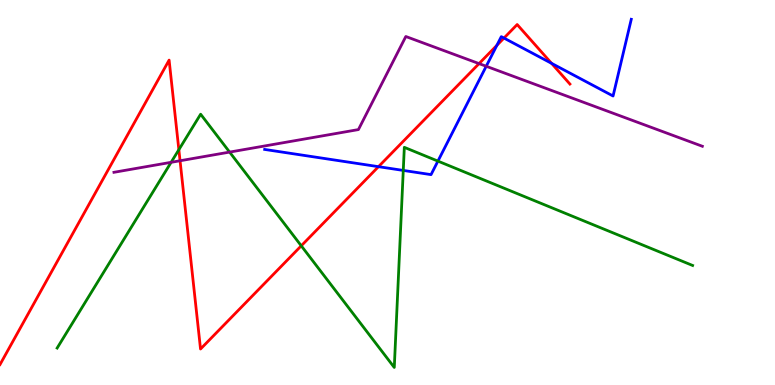[{'lines': ['blue', 'red'], 'intersections': [{'x': 4.88, 'y': 5.67}, {'x': 6.41, 'y': 8.82}, {'x': 6.5, 'y': 9.01}, {'x': 7.12, 'y': 8.35}]}, {'lines': ['green', 'red'], 'intersections': [{'x': 2.31, 'y': 6.11}, {'x': 3.89, 'y': 3.62}]}, {'lines': ['purple', 'red'], 'intersections': [{'x': 2.32, 'y': 5.82}, {'x': 6.18, 'y': 8.35}]}, {'lines': ['blue', 'green'], 'intersections': [{'x': 5.2, 'y': 5.57}, {'x': 5.65, 'y': 5.82}]}, {'lines': ['blue', 'purple'], 'intersections': [{'x': 6.27, 'y': 8.28}]}, {'lines': ['green', 'purple'], 'intersections': [{'x': 2.21, 'y': 5.78}, {'x': 2.96, 'y': 6.05}]}]